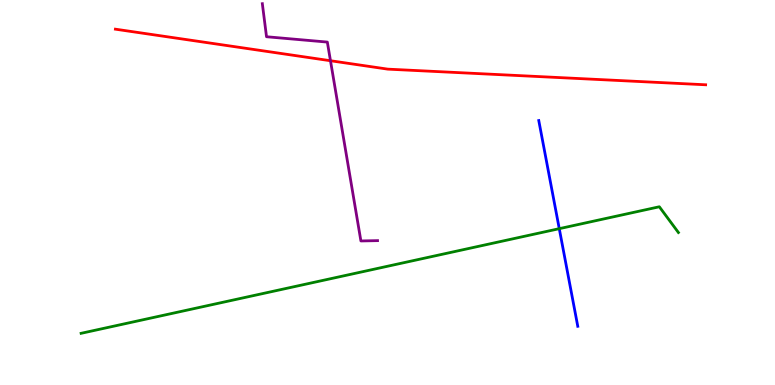[{'lines': ['blue', 'red'], 'intersections': []}, {'lines': ['green', 'red'], 'intersections': []}, {'lines': ['purple', 'red'], 'intersections': [{'x': 4.26, 'y': 8.42}]}, {'lines': ['blue', 'green'], 'intersections': [{'x': 7.22, 'y': 4.06}]}, {'lines': ['blue', 'purple'], 'intersections': []}, {'lines': ['green', 'purple'], 'intersections': []}]